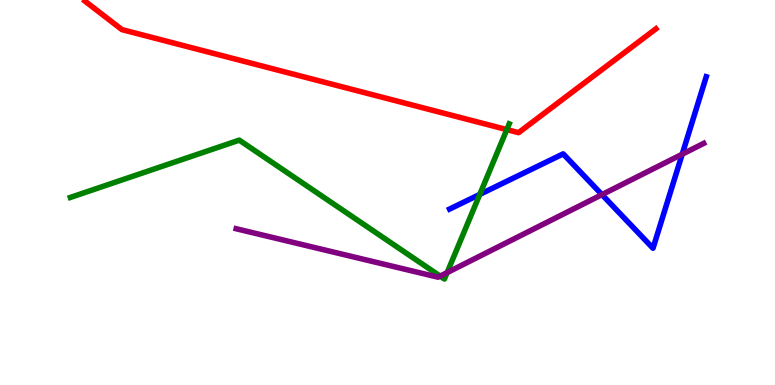[{'lines': ['blue', 'red'], 'intersections': []}, {'lines': ['green', 'red'], 'intersections': [{'x': 6.54, 'y': 6.63}]}, {'lines': ['purple', 'red'], 'intersections': []}, {'lines': ['blue', 'green'], 'intersections': [{'x': 6.19, 'y': 4.95}]}, {'lines': ['blue', 'purple'], 'intersections': [{'x': 7.77, 'y': 4.94}, {'x': 8.8, 'y': 5.99}]}, {'lines': ['green', 'purple'], 'intersections': [{'x': 5.68, 'y': 2.83}, {'x': 5.77, 'y': 2.92}]}]